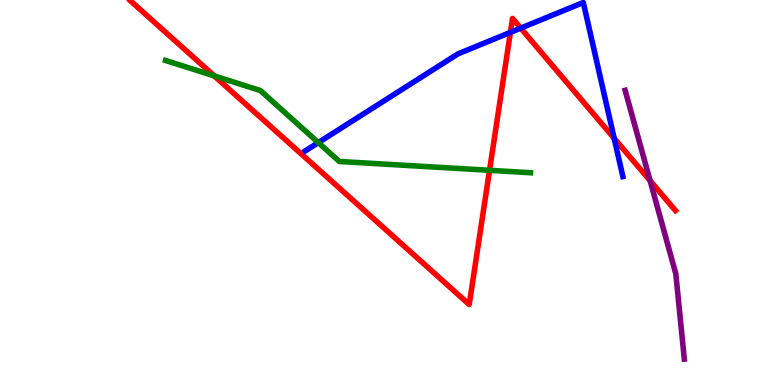[{'lines': ['blue', 'red'], 'intersections': [{'x': 6.59, 'y': 9.16}, {'x': 6.72, 'y': 9.27}, {'x': 7.92, 'y': 6.41}]}, {'lines': ['green', 'red'], 'intersections': [{'x': 2.76, 'y': 8.03}, {'x': 6.32, 'y': 5.58}]}, {'lines': ['purple', 'red'], 'intersections': [{'x': 8.39, 'y': 5.31}]}, {'lines': ['blue', 'green'], 'intersections': [{'x': 4.11, 'y': 6.3}]}, {'lines': ['blue', 'purple'], 'intersections': []}, {'lines': ['green', 'purple'], 'intersections': []}]